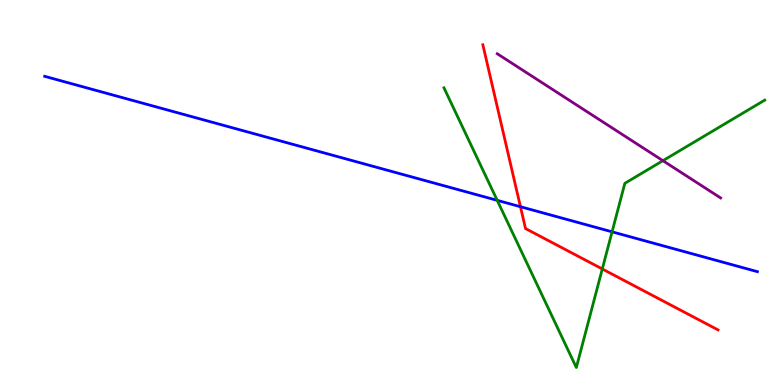[{'lines': ['blue', 'red'], 'intersections': [{'x': 6.72, 'y': 4.63}]}, {'lines': ['green', 'red'], 'intersections': [{'x': 7.77, 'y': 3.01}]}, {'lines': ['purple', 'red'], 'intersections': []}, {'lines': ['blue', 'green'], 'intersections': [{'x': 6.42, 'y': 4.8}, {'x': 7.9, 'y': 3.98}]}, {'lines': ['blue', 'purple'], 'intersections': []}, {'lines': ['green', 'purple'], 'intersections': [{'x': 8.55, 'y': 5.83}]}]